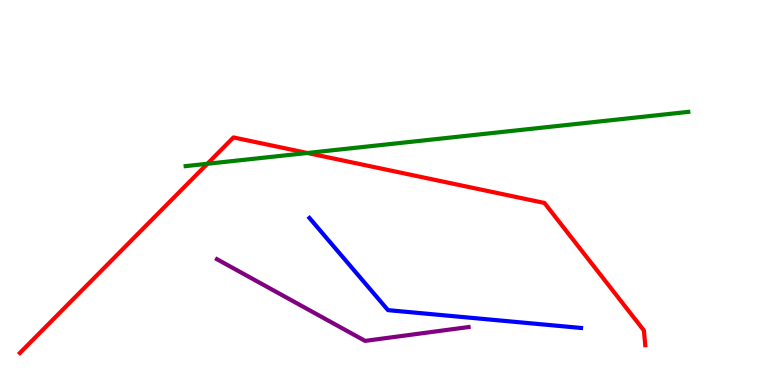[{'lines': ['blue', 'red'], 'intersections': []}, {'lines': ['green', 'red'], 'intersections': [{'x': 2.68, 'y': 5.75}, {'x': 3.97, 'y': 6.03}]}, {'lines': ['purple', 'red'], 'intersections': []}, {'lines': ['blue', 'green'], 'intersections': []}, {'lines': ['blue', 'purple'], 'intersections': []}, {'lines': ['green', 'purple'], 'intersections': []}]